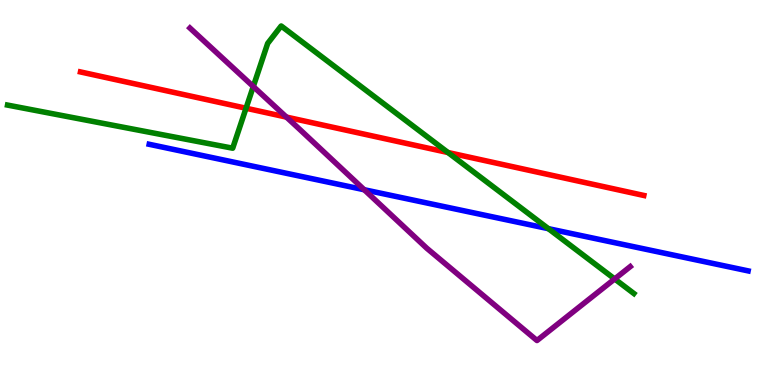[{'lines': ['blue', 'red'], 'intersections': []}, {'lines': ['green', 'red'], 'intersections': [{'x': 3.17, 'y': 7.19}, {'x': 5.78, 'y': 6.04}]}, {'lines': ['purple', 'red'], 'intersections': [{'x': 3.7, 'y': 6.96}]}, {'lines': ['blue', 'green'], 'intersections': [{'x': 7.08, 'y': 4.06}]}, {'lines': ['blue', 'purple'], 'intersections': [{'x': 4.7, 'y': 5.07}]}, {'lines': ['green', 'purple'], 'intersections': [{'x': 3.27, 'y': 7.75}, {'x': 7.93, 'y': 2.75}]}]